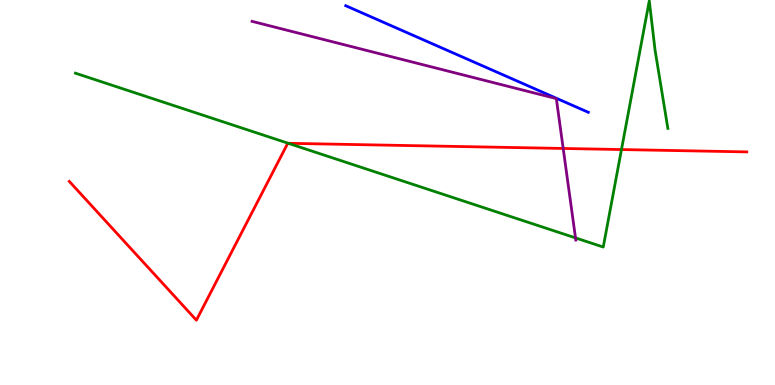[{'lines': ['blue', 'red'], 'intersections': []}, {'lines': ['green', 'red'], 'intersections': [{'x': 3.72, 'y': 6.28}, {'x': 8.02, 'y': 6.12}]}, {'lines': ['purple', 'red'], 'intersections': [{'x': 7.27, 'y': 6.14}]}, {'lines': ['blue', 'green'], 'intersections': []}, {'lines': ['blue', 'purple'], 'intersections': []}, {'lines': ['green', 'purple'], 'intersections': [{'x': 7.43, 'y': 3.82}]}]